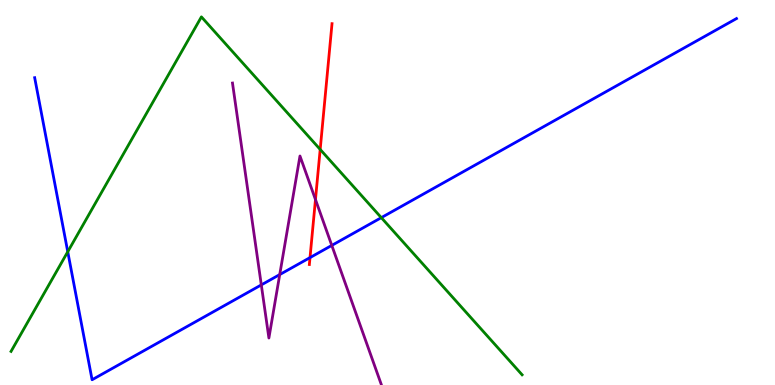[{'lines': ['blue', 'red'], 'intersections': [{'x': 4.0, 'y': 3.31}]}, {'lines': ['green', 'red'], 'intersections': [{'x': 4.13, 'y': 6.12}]}, {'lines': ['purple', 'red'], 'intersections': [{'x': 4.07, 'y': 4.82}]}, {'lines': ['blue', 'green'], 'intersections': [{'x': 0.874, 'y': 3.46}, {'x': 4.92, 'y': 4.35}]}, {'lines': ['blue', 'purple'], 'intersections': [{'x': 3.37, 'y': 2.6}, {'x': 3.61, 'y': 2.87}, {'x': 4.28, 'y': 3.63}]}, {'lines': ['green', 'purple'], 'intersections': []}]